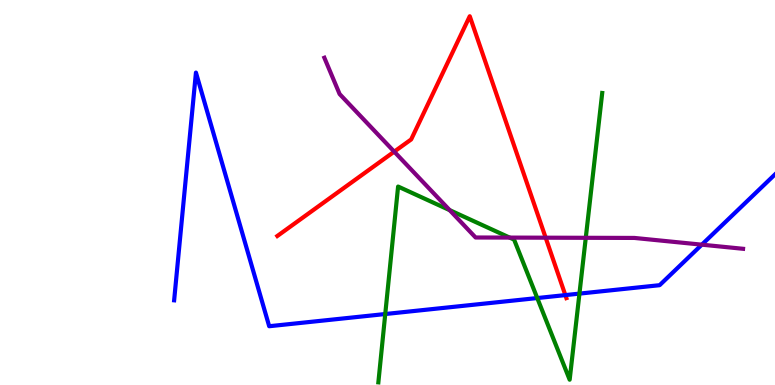[{'lines': ['blue', 'red'], 'intersections': [{'x': 7.29, 'y': 2.34}]}, {'lines': ['green', 'red'], 'intersections': []}, {'lines': ['purple', 'red'], 'intersections': [{'x': 5.09, 'y': 6.06}, {'x': 7.04, 'y': 3.83}]}, {'lines': ['blue', 'green'], 'intersections': [{'x': 4.97, 'y': 1.84}, {'x': 6.93, 'y': 2.26}, {'x': 7.48, 'y': 2.37}]}, {'lines': ['blue', 'purple'], 'intersections': [{'x': 9.06, 'y': 3.64}]}, {'lines': ['green', 'purple'], 'intersections': [{'x': 5.8, 'y': 4.54}, {'x': 6.58, 'y': 3.83}, {'x': 7.56, 'y': 3.82}]}]